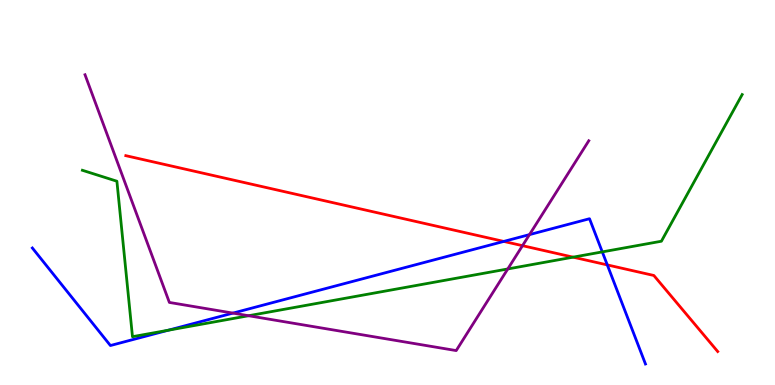[{'lines': ['blue', 'red'], 'intersections': [{'x': 6.5, 'y': 3.73}, {'x': 7.84, 'y': 3.12}]}, {'lines': ['green', 'red'], 'intersections': [{'x': 7.4, 'y': 3.32}]}, {'lines': ['purple', 'red'], 'intersections': [{'x': 6.74, 'y': 3.62}]}, {'lines': ['blue', 'green'], 'intersections': [{'x': 2.17, 'y': 1.42}, {'x': 7.77, 'y': 3.46}]}, {'lines': ['blue', 'purple'], 'intersections': [{'x': 3.01, 'y': 1.87}, {'x': 6.83, 'y': 3.91}]}, {'lines': ['green', 'purple'], 'intersections': [{'x': 3.21, 'y': 1.8}, {'x': 6.55, 'y': 3.01}]}]